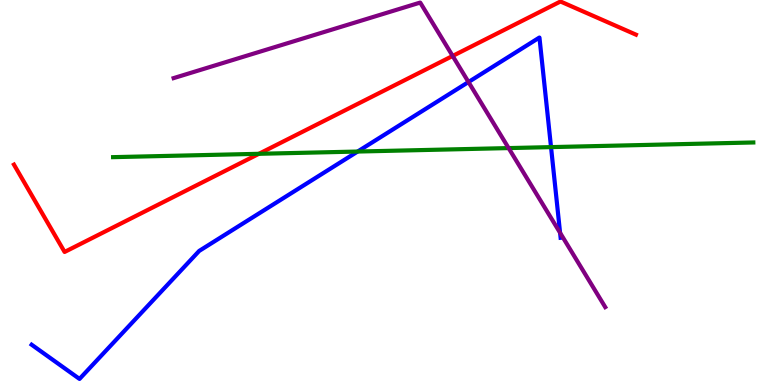[{'lines': ['blue', 'red'], 'intersections': []}, {'lines': ['green', 'red'], 'intersections': [{'x': 3.34, 'y': 6.01}]}, {'lines': ['purple', 'red'], 'intersections': [{'x': 5.84, 'y': 8.55}]}, {'lines': ['blue', 'green'], 'intersections': [{'x': 4.61, 'y': 6.06}, {'x': 7.11, 'y': 6.18}]}, {'lines': ['blue', 'purple'], 'intersections': [{'x': 6.04, 'y': 7.87}, {'x': 7.23, 'y': 3.95}]}, {'lines': ['green', 'purple'], 'intersections': [{'x': 6.56, 'y': 6.15}]}]